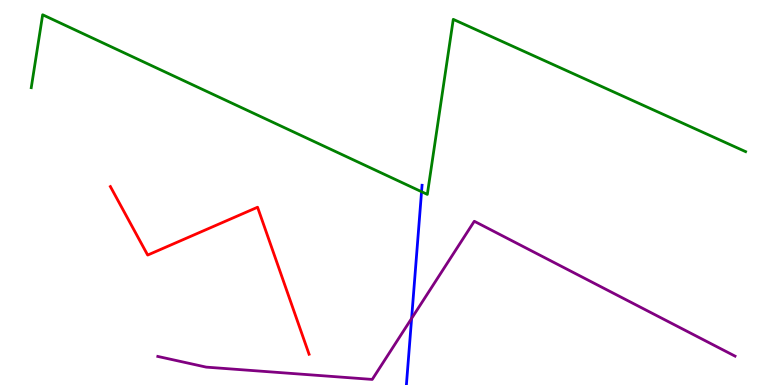[{'lines': ['blue', 'red'], 'intersections': []}, {'lines': ['green', 'red'], 'intersections': []}, {'lines': ['purple', 'red'], 'intersections': []}, {'lines': ['blue', 'green'], 'intersections': [{'x': 5.44, 'y': 5.02}]}, {'lines': ['blue', 'purple'], 'intersections': [{'x': 5.31, 'y': 1.73}]}, {'lines': ['green', 'purple'], 'intersections': []}]